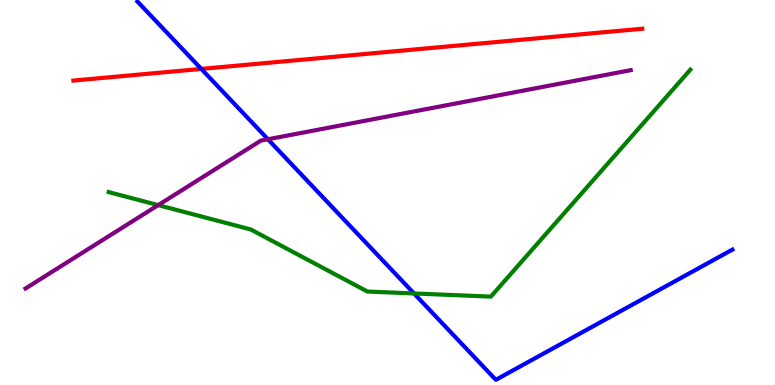[{'lines': ['blue', 'red'], 'intersections': [{'x': 2.6, 'y': 8.21}]}, {'lines': ['green', 'red'], 'intersections': []}, {'lines': ['purple', 'red'], 'intersections': []}, {'lines': ['blue', 'green'], 'intersections': [{'x': 5.34, 'y': 2.38}]}, {'lines': ['blue', 'purple'], 'intersections': [{'x': 3.46, 'y': 6.38}]}, {'lines': ['green', 'purple'], 'intersections': [{'x': 2.04, 'y': 4.67}]}]